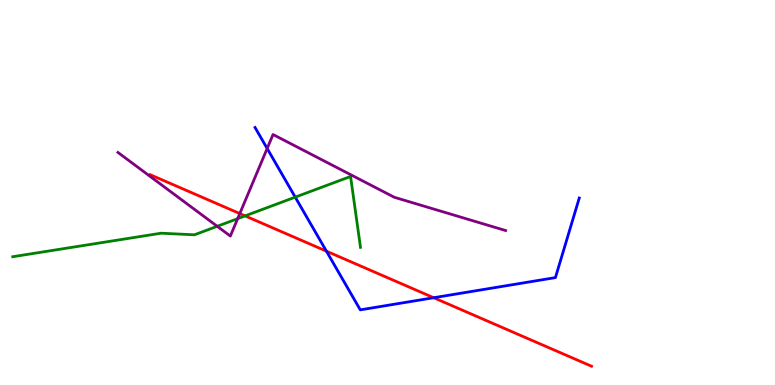[{'lines': ['blue', 'red'], 'intersections': [{'x': 4.21, 'y': 3.48}, {'x': 5.6, 'y': 2.27}]}, {'lines': ['green', 'red'], 'intersections': [{'x': 3.16, 'y': 4.39}]}, {'lines': ['purple', 'red'], 'intersections': [{'x': 3.09, 'y': 4.45}]}, {'lines': ['blue', 'green'], 'intersections': [{'x': 3.81, 'y': 4.88}]}, {'lines': ['blue', 'purple'], 'intersections': [{'x': 3.45, 'y': 6.14}]}, {'lines': ['green', 'purple'], 'intersections': [{'x': 2.8, 'y': 4.12}, {'x': 3.07, 'y': 4.32}]}]